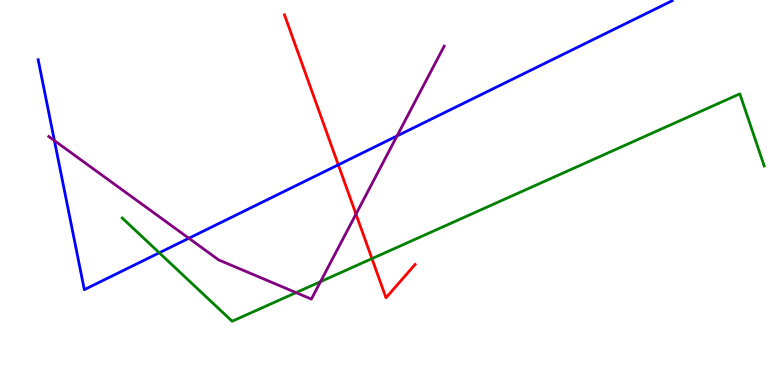[{'lines': ['blue', 'red'], 'intersections': [{'x': 4.37, 'y': 5.72}]}, {'lines': ['green', 'red'], 'intersections': [{'x': 4.8, 'y': 3.28}]}, {'lines': ['purple', 'red'], 'intersections': [{'x': 4.59, 'y': 4.44}]}, {'lines': ['blue', 'green'], 'intersections': [{'x': 2.06, 'y': 3.43}]}, {'lines': ['blue', 'purple'], 'intersections': [{'x': 0.702, 'y': 6.35}, {'x': 2.44, 'y': 3.81}, {'x': 5.12, 'y': 6.47}]}, {'lines': ['green', 'purple'], 'intersections': [{'x': 3.82, 'y': 2.4}, {'x': 4.14, 'y': 2.68}]}]